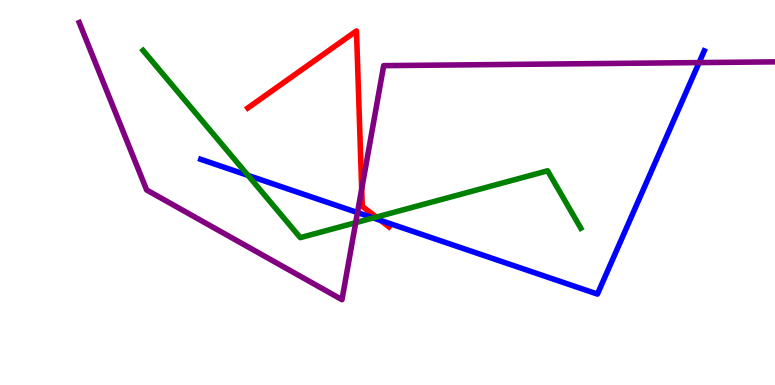[{'lines': ['blue', 'red'], 'intersections': [{'x': 4.91, 'y': 4.27}]}, {'lines': ['green', 'red'], 'intersections': [{'x': 4.86, 'y': 4.36}]}, {'lines': ['purple', 'red'], 'intersections': [{'x': 4.67, 'y': 5.09}]}, {'lines': ['blue', 'green'], 'intersections': [{'x': 3.2, 'y': 5.44}, {'x': 4.82, 'y': 4.34}]}, {'lines': ['blue', 'purple'], 'intersections': [{'x': 4.61, 'y': 4.48}, {'x': 9.02, 'y': 8.37}]}, {'lines': ['green', 'purple'], 'intersections': [{'x': 4.59, 'y': 4.22}]}]